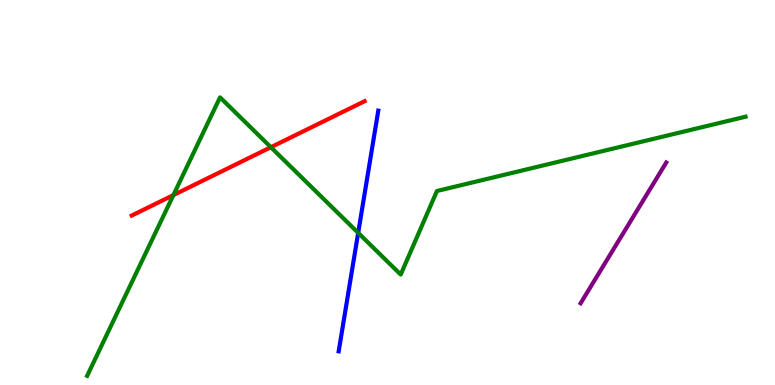[{'lines': ['blue', 'red'], 'intersections': []}, {'lines': ['green', 'red'], 'intersections': [{'x': 2.24, 'y': 4.93}, {'x': 3.5, 'y': 6.18}]}, {'lines': ['purple', 'red'], 'intersections': []}, {'lines': ['blue', 'green'], 'intersections': [{'x': 4.62, 'y': 3.95}]}, {'lines': ['blue', 'purple'], 'intersections': []}, {'lines': ['green', 'purple'], 'intersections': []}]